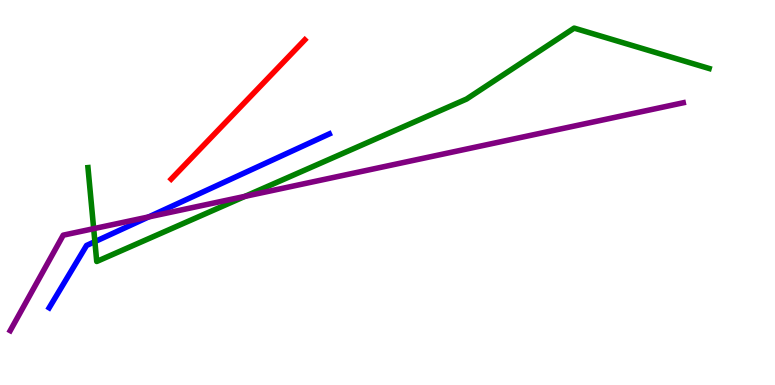[{'lines': ['blue', 'red'], 'intersections': []}, {'lines': ['green', 'red'], 'intersections': []}, {'lines': ['purple', 'red'], 'intersections': []}, {'lines': ['blue', 'green'], 'intersections': [{'x': 1.22, 'y': 3.72}]}, {'lines': ['blue', 'purple'], 'intersections': [{'x': 1.92, 'y': 4.37}]}, {'lines': ['green', 'purple'], 'intersections': [{'x': 1.21, 'y': 4.06}, {'x': 3.16, 'y': 4.9}]}]